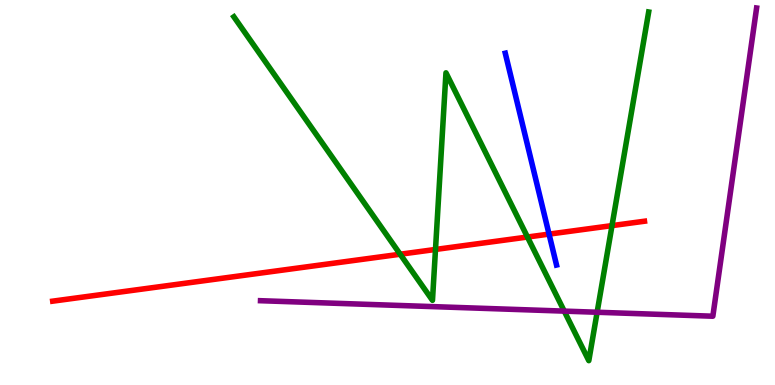[{'lines': ['blue', 'red'], 'intersections': [{'x': 7.08, 'y': 3.92}]}, {'lines': ['green', 'red'], 'intersections': [{'x': 5.16, 'y': 3.4}, {'x': 5.62, 'y': 3.52}, {'x': 6.81, 'y': 3.84}, {'x': 7.9, 'y': 4.14}]}, {'lines': ['purple', 'red'], 'intersections': []}, {'lines': ['blue', 'green'], 'intersections': []}, {'lines': ['blue', 'purple'], 'intersections': []}, {'lines': ['green', 'purple'], 'intersections': [{'x': 7.28, 'y': 1.92}, {'x': 7.7, 'y': 1.89}]}]